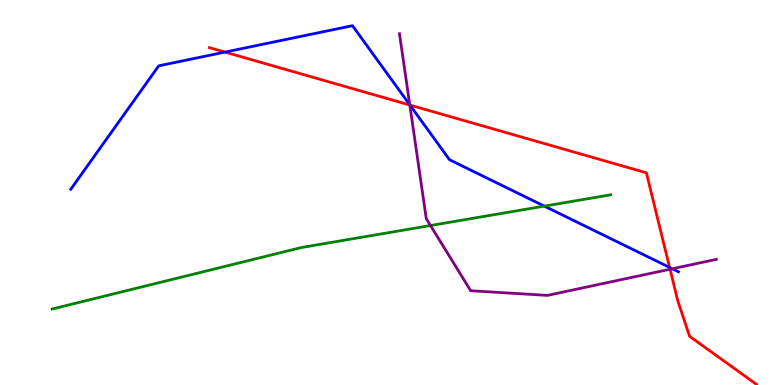[{'lines': ['blue', 'red'], 'intersections': [{'x': 2.9, 'y': 8.65}, {'x': 5.29, 'y': 7.27}, {'x': 8.64, 'y': 3.05}]}, {'lines': ['green', 'red'], 'intersections': []}, {'lines': ['purple', 'red'], 'intersections': [{'x': 5.29, 'y': 7.27}, {'x': 8.65, 'y': 3.01}]}, {'lines': ['blue', 'green'], 'intersections': [{'x': 7.02, 'y': 4.65}]}, {'lines': ['blue', 'purple'], 'intersections': [{'x': 5.29, 'y': 7.28}, {'x': 8.67, 'y': 3.02}]}, {'lines': ['green', 'purple'], 'intersections': [{'x': 5.55, 'y': 4.14}]}]